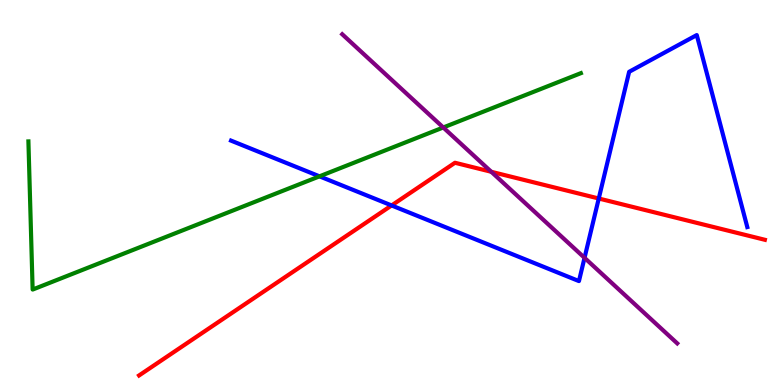[{'lines': ['blue', 'red'], 'intersections': [{'x': 5.05, 'y': 4.66}, {'x': 7.73, 'y': 4.84}]}, {'lines': ['green', 'red'], 'intersections': []}, {'lines': ['purple', 'red'], 'intersections': [{'x': 6.34, 'y': 5.54}]}, {'lines': ['blue', 'green'], 'intersections': [{'x': 4.12, 'y': 5.42}]}, {'lines': ['blue', 'purple'], 'intersections': [{'x': 7.54, 'y': 3.3}]}, {'lines': ['green', 'purple'], 'intersections': [{'x': 5.72, 'y': 6.69}]}]